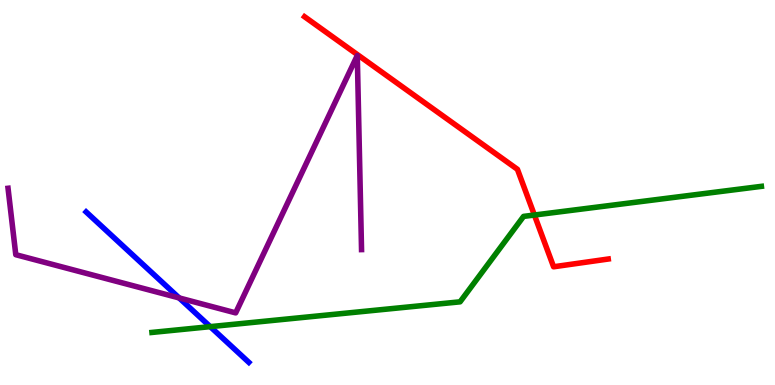[{'lines': ['blue', 'red'], 'intersections': []}, {'lines': ['green', 'red'], 'intersections': [{'x': 6.9, 'y': 4.41}]}, {'lines': ['purple', 'red'], 'intersections': []}, {'lines': ['blue', 'green'], 'intersections': [{'x': 2.71, 'y': 1.52}]}, {'lines': ['blue', 'purple'], 'intersections': [{'x': 2.31, 'y': 2.26}]}, {'lines': ['green', 'purple'], 'intersections': []}]